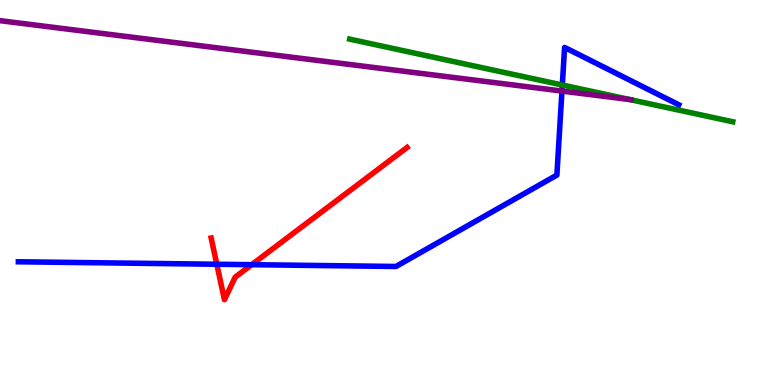[{'lines': ['blue', 'red'], 'intersections': [{'x': 2.8, 'y': 3.14}, {'x': 3.25, 'y': 3.13}]}, {'lines': ['green', 'red'], 'intersections': []}, {'lines': ['purple', 'red'], 'intersections': []}, {'lines': ['blue', 'green'], 'intersections': [{'x': 7.26, 'y': 7.79}]}, {'lines': ['blue', 'purple'], 'intersections': [{'x': 7.25, 'y': 7.63}]}, {'lines': ['green', 'purple'], 'intersections': [{'x': 8.13, 'y': 7.41}]}]